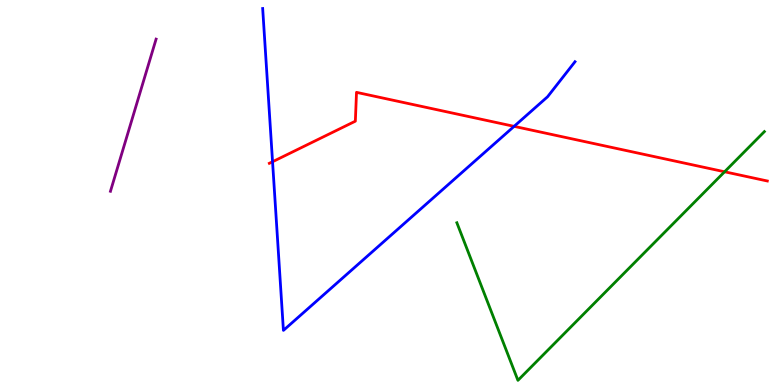[{'lines': ['blue', 'red'], 'intersections': [{'x': 3.52, 'y': 5.8}, {'x': 6.63, 'y': 6.72}]}, {'lines': ['green', 'red'], 'intersections': [{'x': 9.35, 'y': 5.54}]}, {'lines': ['purple', 'red'], 'intersections': []}, {'lines': ['blue', 'green'], 'intersections': []}, {'lines': ['blue', 'purple'], 'intersections': []}, {'lines': ['green', 'purple'], 'intersections': []}]